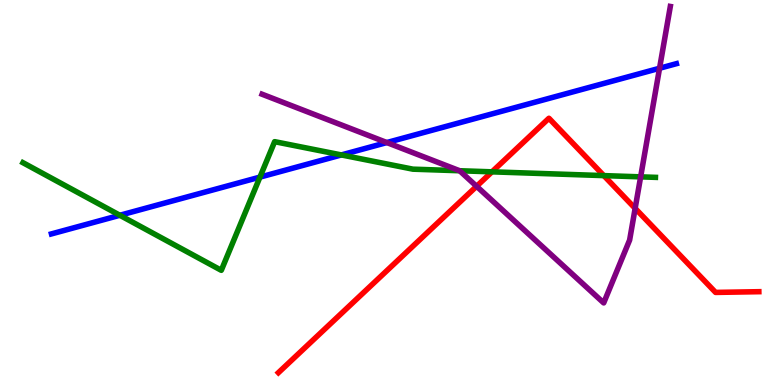[{'lines': ['blue', 'red'], 'intersections': []}, {'lines': ['green', 'red'], 'intersections': [{'x': 6.35, 'y': 5.54}, {'x': 7.79, 'y': 5.44}]}, {'lines': ['purple', 'red'], 'intersections': [{'x': 6.15, 'y': 5.16}, {'x': 8.2, 'y': 4.59}]}, {'lines': ['blue', 'green'], 'intersections': [{'x': 1.55, 'y': 4.41}, {'x': 3.35, 'y': 5.4}, {'x': 4.4, 'y': 5.98}]}, {'lines': ['blue', 'purple'], 'intersections': [{'x': 4.99, 'y': 6.3}, {'x': 8.51, 'y': 8.23}]}, {'lines': ['green', 'purple'], 'intersections': [{'x': 5.93, 'y': 5.57}, {'x': 8.27, 'y': 5.41}]}]